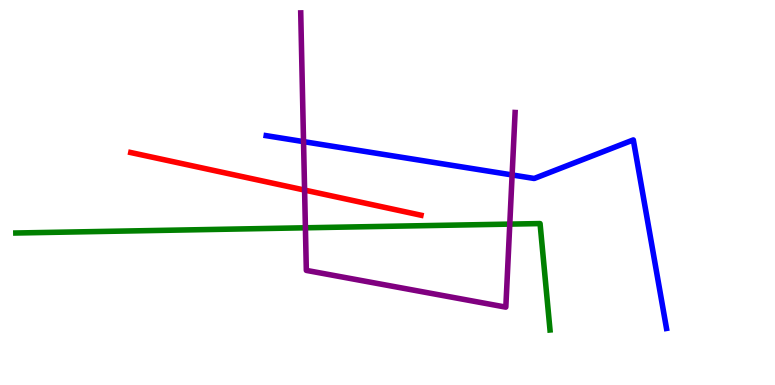[{'lines': ['blue', 'red'], 'intersections': []}, {'lines': ['green', 'red'], 'intersections': []}, {'lines': ['purple', 'red'], 'intersections': [{'x': 3.93, 'y': 5.06}]}, {'lines': ['blue', 'green'], 'intersections': []}, {'lines': ['blue', 'purple'], 'intersections': [{'x': 3.92, 'y': 6.32}, {'x': 6.61, 'y': 5.46}]}, {'lines': ['green', 'purple'], 'intersections': [{'x': 3.94, 'y': 4.08}, {'x': 6.58, 'y': 4.18}]}]